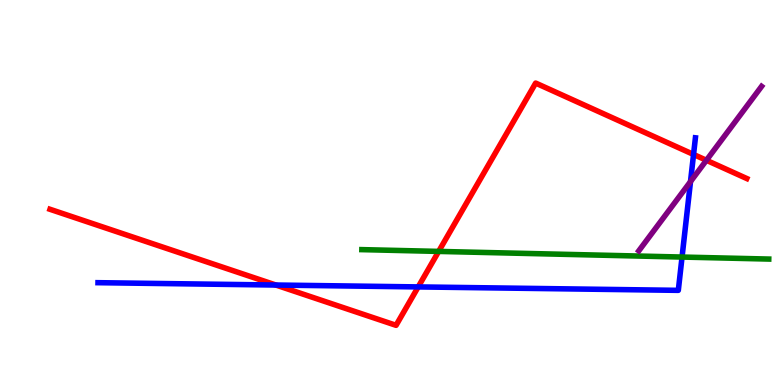[{'lines': ['blue', 'red'], 'intersections': [{'x': 3.56, 'y': 2.6}, {'x': 5.4, 'y': 2.55}, {'x': 8.95, 'y': 5.99}]}, {'lines': ['green', 'red'], 'intersections': [{'x': 5.66, 'y': 3.47}]}, {'lines': ['purple', 'red'], 'intersections': [{'x': 9.12, 'y': 5.84}]}, {'lines': ['blue', 'green'], 'intersections': [{'x': 8.8, 'y': 3.32}]}, {'lines': ['blue', 'purple'], 'intersections': [{'x': 8.91, 'y': 5.28}]}, {'lines': ['green', 'purple'], 'intersections': []}]